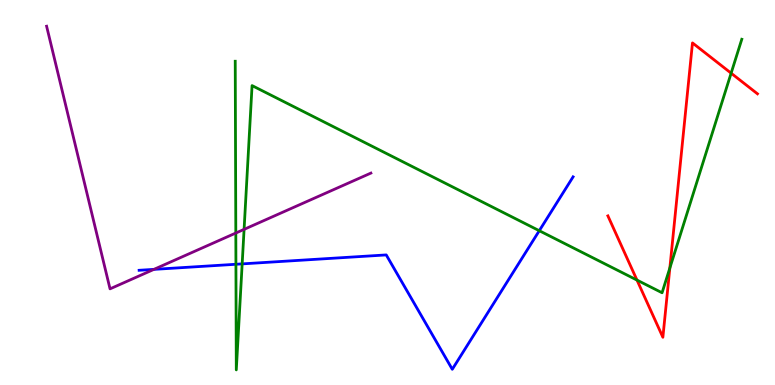[{'lines': ['blue', 'red'], 'intersections': []}, {'lines': ['green', 'red'], 'intersections': [{'x': 8.22, 'y': 2.73}, {'x': 8.64, 'y': 3.04}, {'x': 9.43, 'y': 8.1}]}, {'lines': ['purple', 'red'], 'intersections': []}, {'lines': ['blue', 'green'], 'intersections': [{'x': 3.04, 'y': 3.14}, {'x': 3.12, 'y': 3.15}, {'x': 6.96, 'y': 4.01}]}, {'lines': ['blue', 'purple'], 'intersections': [{'x': 1.99, 'y': 3.0}]}, {'lines': ['green', 'purple'], 'intersections': [{'x': 3.04, 'y': 3.95}, {'x': 3.15, 'y': 4.04}]}]